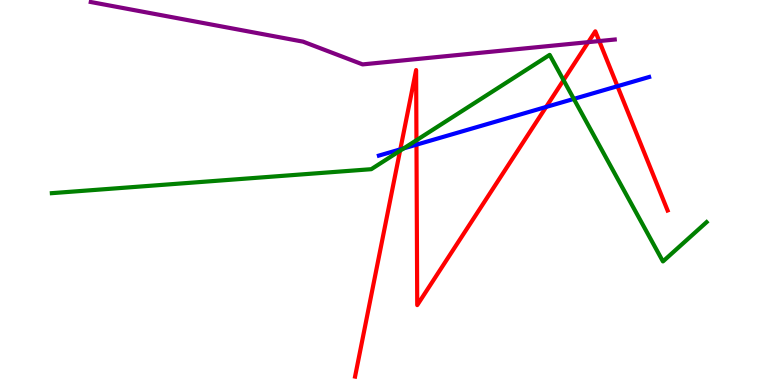[{'lines': ['blue', 'red'], 'intersections': [{'x': 5.17, 'y': 6.12}, {'x': 5.37, 'y': 6.24}, {'x': 7.05, 'y': 7.22}, {'x': 7.97, 'y': 7.76}]}, {'lines': ['green', 'red'], 'intersections': [{'x': 5.16, 'y': 6.08}, {'x': 5.37, 'y': 6.36}, {'x': 7.27, 'y': 7.92}]}, {'lines': ['purple', 'red'], 'intersections': [{'x': 7.59, 'y': 8.91}, {'x': 7.73, 'y': 8.93}]}, {'lines': ['blue', 'green'], 'intersections': [{'x': 5.21, 'y': 6.15}, {'x': 7.4, 'y': 7.43}]}, {'lines': ['blue', 'purple'], 'intersections': []}, {'lines': ['green', 'purple'], 'intersections': []}]